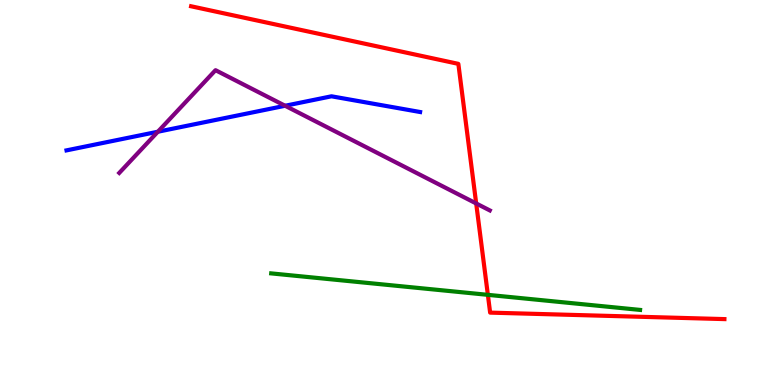[{'lines': ['blue', 'red'], 'intersections': []}, {'lines': ['green', 'red'], 'intersections': [{'x': 6.3, 'y': 2.34}]}, {'lines': ['purple', 'red'], 'intersections': [{'x': 6.14, 'y': 4.72}]}, {'lines': ['blue', 'green'], 'intersections': []}, {'lines': ['blue', 'purple'], 'intersections': [{'x': 2.04, 'y': 6.58}, {'x': 3.68, 'y': 7.25}]}, {'lines': ['green', 'purple'], 'intersections': []}]